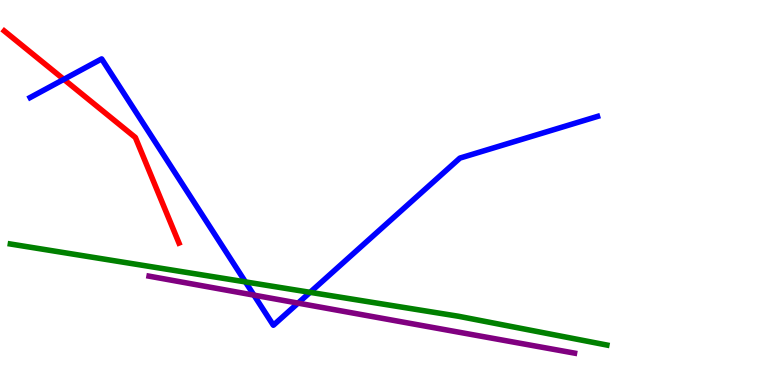[{'lines': ['blue', 'red'], 'intersections': [{'x': 0.824, 'y': 7.94}]}, {'lines': ['green', 'red'], 'intersections': []}, {'lines': ['purple', 'red'], 'intersections': []}, {'lines': ['blue', 'green'], 'intersections': [{'x': 3.17, 'y': 2.68}, {'x': 4.0, 'y': 2.41}]}, {'lines': ['blue', 'purple'], 'intersections': [{'x': 3.28, 'y': 2.33}, {'x': 3.85, 'y': 2.13}]}, {'lines': ['green', 'purple'], 'intersections': []}]